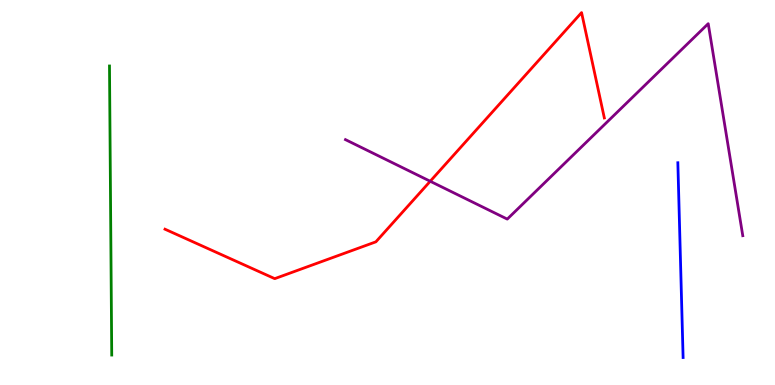[{'lines': ['blue', 'red'], 'intersections': []}, {'lines': ['green', 'red'], 'intersections': []}, {'lines': ['purple', 'red'], 'intersections': [{'x': 5.55, 'y': 5.29}]}, {'lines': ['blue', 'green'], 'intersections': []}, {'lines': ['blue', 'purple'], 'intersections': []}, {'lines': ['green', 'purple'], 'intersections': []}]